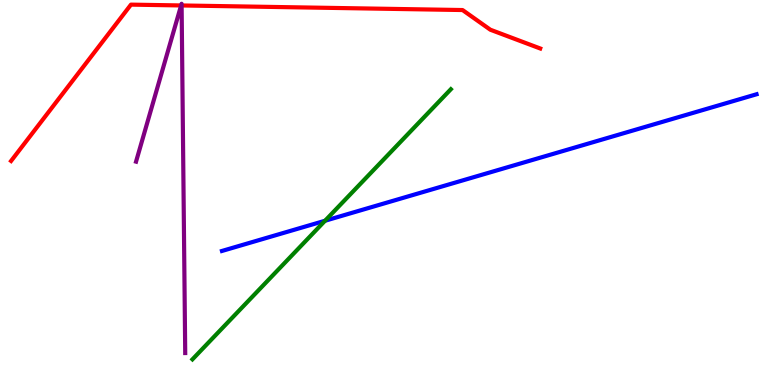[{'lines': ['blue', 'red'], 'intersections': []}, {'lines': ['green', 'red'], 'intersections': []}, {'lines': ['purple', 'red'], 'intersections': [{'x': 2.34, 'y': 9.86}, {'x': 2.34, 'y': 9.86}]}, {'lines': ['blue', 'green'], 'intersections': [{'x': 4.19, 'y': 4.27}]}, {'lines': ['blue', 'purple'], 'intersections': []}, {'lines': ['green', 'purple'], 'intersections': []}]